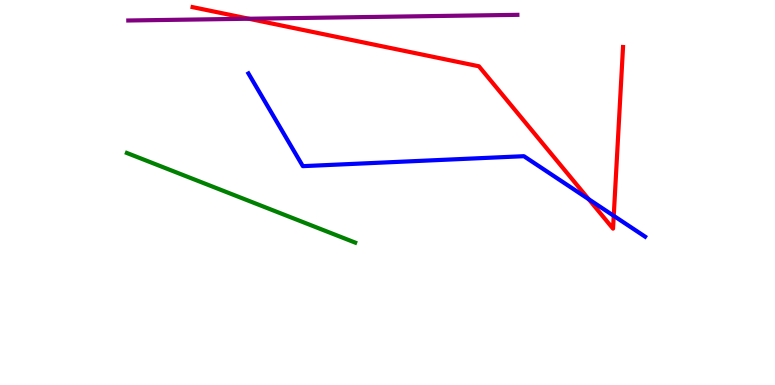[{'lines': ['blue', 'red'], 'intersections': [{'x': 7.6, 'y': 4.83}, {'x': 7.92, 'y': 4.39}]}, {'lines': ['green', 'red'], 'intersections': []}, {'lines': ['purple', 'red'], 'intersections': [{'x': 3.21, 'y': 9.51}]}, {'lines': ['blue', 'green'], 'intersections': []}, {'lines': ['blue', 'purple'], 'intersections': []}, {'lines': ['green', 'purple'], 'intersections': []}]